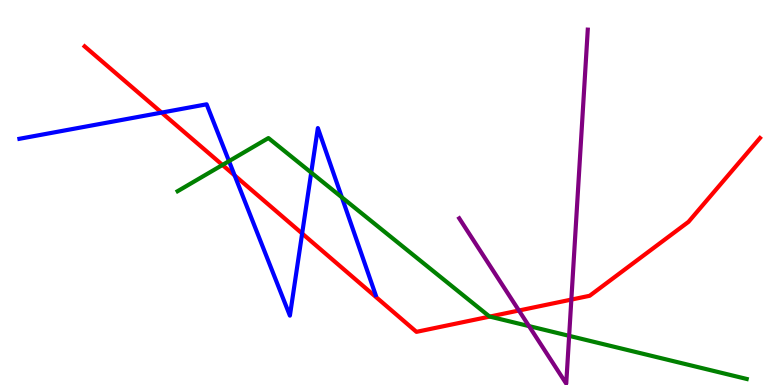[{'lines': ['blue', 'red'], 'intersections': [{'x': 2.09, 'y': 7.08}, {'x': 3.03, 'y': 5.44}, {'x': 3.9, 'y': 3.93}]}, {'lines': ['green', 'red'], 'intersections': [{'x': 2.87, 'y': 5.72}, {'x': 6.32, 'y': 1.78}]}, {'lines': ['purple', 'red'], 'intersections': [{'x': 6.7, 'y': 1.93}, {'x': 7.37, 'y': 2.22}]}, {'lines': ['blue', 'green'], 'intersections': [{'x': 2.95, 'y': 5.81}, {'x': 4.02, 'y': 5.52}, {'x': 4.41, 'y': 4.87}]}, {'lines': ['blue', 'purple'], 'intersections': []}, {'lines': ['green', 'purple'], 'intersections': [{'x': 6.83, 'y': 1.53}, {'x': 7.34, 'y': 1.28}]}]